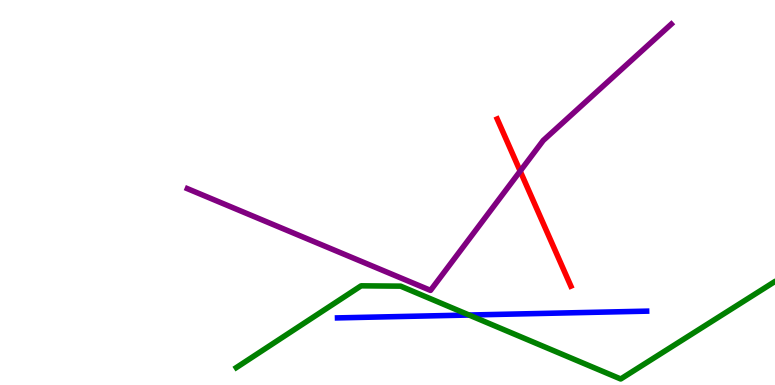[{'lines': ['blue', 'red'], 'intersections': []}, {'lines': ['green', 'red'], 'intersections': []}, {'lines': ['purple', 'red'], 'intersections': [{'x': 6.71, 'y': 5.56}]}, {'lines': ['blue', 'green'], 'intersections': [{'x': 6.05, 'y': 1.82}]}, {'lines': ['blue', 'purple'], 'intersections': []}, {'lines': ['green', 'purple'], 'intersections': []}]